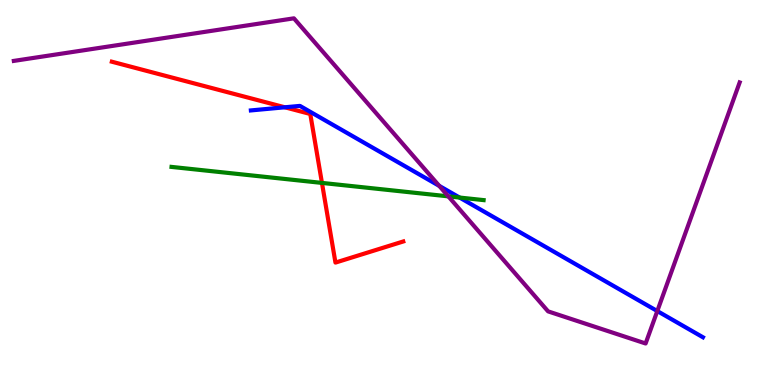[{'lines': ['blue', 'red'], 'intersections': [{'x': 3.68, 'y': 7.21}]}, {'lines': ['green', 'red'], 'intersections': [{'x': 4.15, 'y': 5.25}]}, {'lines': ['purple', 'red'], 'intersections': []}, {'lines': ['blue', 'green'], 'intersections': [{'x': 5.93, 'y': 4.87}]}, {'lines': ['blue', 'purple'], 'intersections': [{'x': 5.67, 'y': 5.17}, {'x': 8.48, 'y': 1.92}]}, {'lines': ['green', 'purple'], 'intersections': [{'x': 5.78, 'y': 4.9}]}]